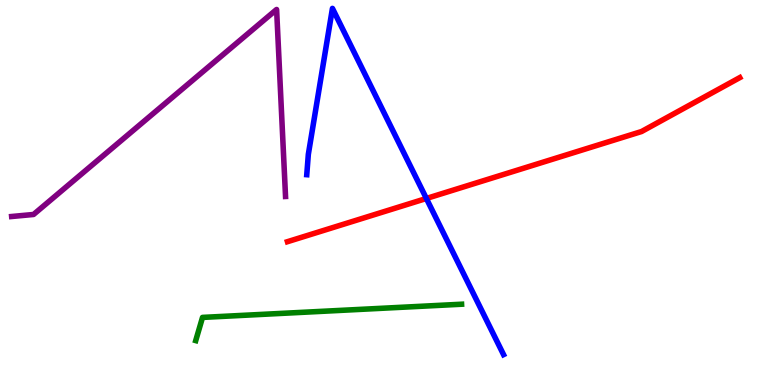[{'lines': ['blue', 'red'], 'intersections': [{'x': 5.5, 'y': 4.84}]}, {'lines': ['green', 'red'], 'intersections': []}, {'lines': ['purple', 'red'], 'intersections': []}, {'lines': ['blue', 'green'], 'intersections': []}, {'lines': ['blue', 'purple'], 'intersections': []}, {'lines': ['green', 'purple'], 'intersections': []}]